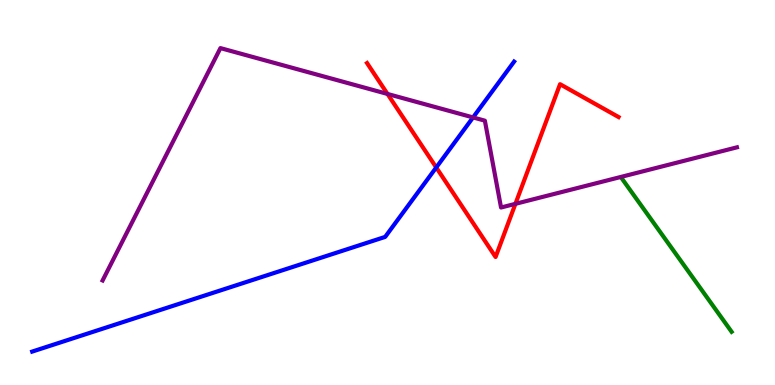[{'lines': ['blue', 'red'], 'intersections': [{'x': 5.63, 'y': 5.65}]}, {'lines': ['green', 'red'], 'intersections': []}, {'lines': ['purple', 'red'], 'intersections': [{'x': 5.0, 'y': 7.56}, {'x': 6.65, 'y': 4.71}]}, {'lines': ['blue', 'green'], 'intersections': []}, {'lines': ['blue', 'purple'], 'intersections': [{'x': 6.1, 'y': 6.95}]}, {'lines': ['green', 'purple'], 'intersections': []}]